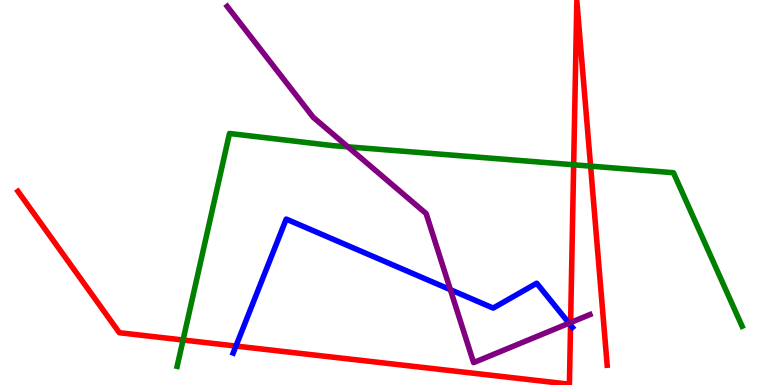[{'lines': ['blue', 'red'], 'intersections': [{'x': 3.04, 'y': 1.01}, {'x': 7.36, 'y': 1.56}]}, {'lines': ['green', 'red'], 'intersections': [{'x': 2.36, 'y': 1.17}, {'x': 7.4, 'y': 5.72}, {'x': 7.62, 'y': 5.68}]}, {'lines': ['purple', 'red'], 'intersections': [{'x': 7.36, 'y': 1.62}]}, {'lines': ['blue', 'green'], 'intersections': []}, {'lines': ['blue', 'purple'], 'intersections': [{'x': 5.81, 'y': 2.48}, {'x': 7.34, 'y': 1.61}]}, {'lines': ['green', 'purple'], 'intersections': [{'x': 4.49, 'y': 6.19}]}]